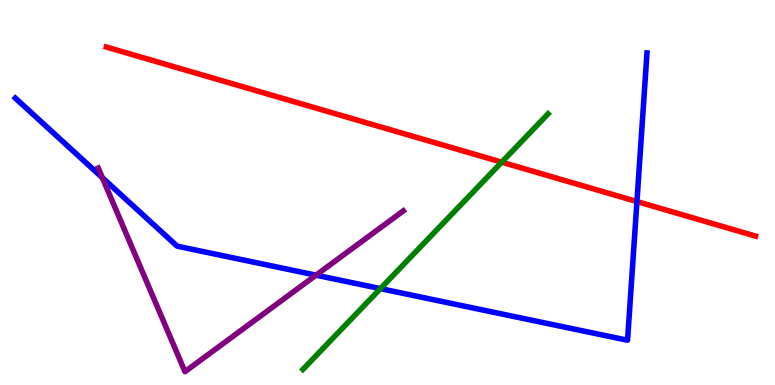[{'lines': ['blue', 'red'], 'intersections': [{'x': 8.22, 'y': 4.76}]}, {'lines': ['green', 'red'], 'intersections': [{'x': 6.47, 'y': 5.79}]}, {'lines': ['purple', 'red'], 'intersections': []}, {'lines': ['blue', 'green'], 'intersections': [{'x': 4.91, 'y': 2.5}]}, {'lines': ['blue', 'purple'], 'intersections': [{'x': 1.32, 'y': 5.38}, {'x': 4.08, 'y': 2.85}]}, {'lines': ['green', 'purple'], 'intersections': []}]